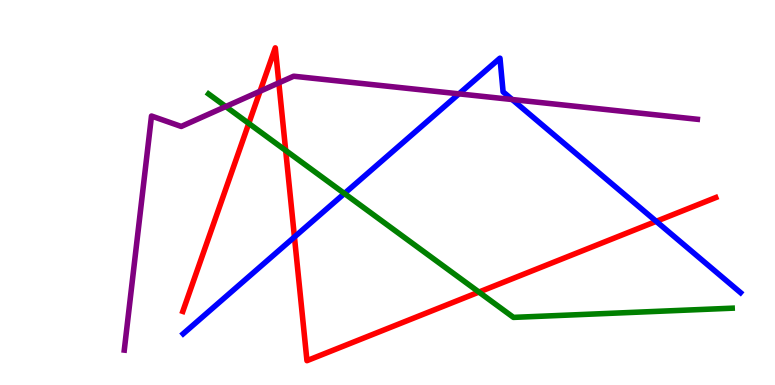[{'lines': ['blue', 'red'], 'intersections': [{'x': 3.8, 'y': 3.84}, {'x': 8.47, 'y': 4.25}]}, {'lines': ['green', 'red'], 'intersections': [{'x': 3.21, 'y': 6.79}, {'x': 3.69, 'y': 6.09}, {'x': 6.18, 'y': 2.41}]}, {'lines': ['purple', 'red'], 'intersections': [{'x': 3.36, 'y': 7.63}, {'x': 3.6, 'y': 7.85}]}, {'lines': ['blue', 'green'], 'intersections': [{'x': 4.44, 'y': 4.97}]}, {'lines': ['blue', 'purple'], 'intersections': [{'x': 5.92, 'y': 7.56}, {'x': 6.61, 'y': 7.41}]}, {'lines': ['green', 'purple'], 'intersections': [{'x': 2.91, 'y': 7.23}]}]